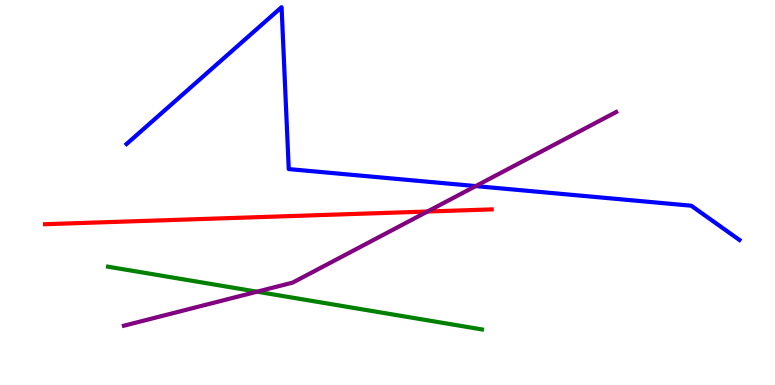[{'lines': ['blue', 'red'], 'intersections': []}, {'lines': ['green', 'red'], 'intersections': []}, {'lines': ['purple', 'red'], 'intersections': [{'x': 5.52, 'y': 4.51}]}, {'lines': ['blue', 'green'], 'intersections': []}, {'lines': ['blue', 'purple'], 'intersections': [{'x': 6.14, 'y': 5.17}]}, {'lines': ['green', 'purple'], 'intersections': [{'x': 3.32, 'y': 2.42}]}]